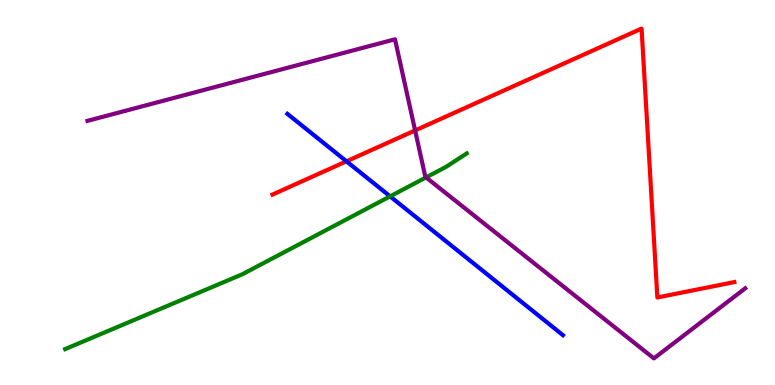[{'lines': ['blue', 'red'], 'intersections': [{'x': 4.47, 'y': 5.81}]}, {'lines': ['green', 'red'], 'intersections': []}, {'lines': ['purple', 'red'], 'intersections': [{'x': 5.36, 'y': 6.61}]}, {'lines': ['blue', 'green'], 'intersections': [{'x': 5.03, 'y': 4.9}]}, {'lines': ['blue', 'purple'], 'intersections': []}, {'lines': ['green', 'purple'], 'intersections': [{'x': 5.5, 'y': 5.39}]}]